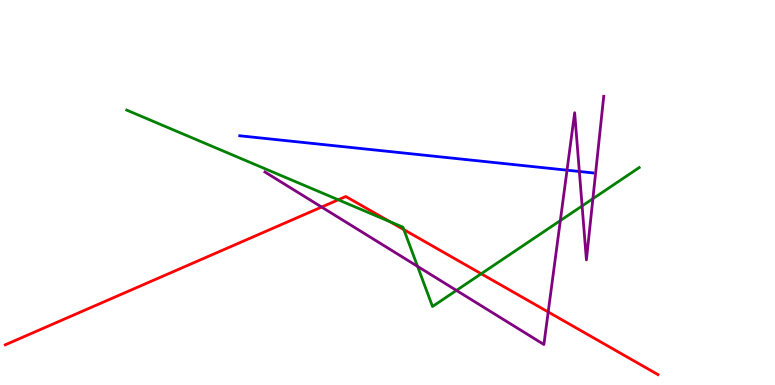[{'lines': ['blue', 'red'], 'intersections': []}, {'lines': ['green', 'red'], 'intersections': [{'x': 4.37, 'y': 4.81}, {'x': 5.03, 'y': 4.24}, {'x': 5.21, 'y': 4.04}, {'x': 6.21, 'y': 2.89}]}, {'lines': ['purple', 'red'], 'intersections': [{'x': 4.15, 'y': 4.62}, {'x': 7.07, 'y': 1.9}]}, {'lines': ['blue', 'green'], 'intersections': []}, {'lines': ['blue', 'purple'], 'intersections': [{'x': 7.32, 'y': 5.58}, {'x': 7.48, 'y': 5.55}]}, {'lines': ['green', 'purple'], 'intersections': [{'x': 5.39, 'y': 3.08}, {'x': 5.89, 'y': 2.46}, {'x': 7.23, 'y': 4.27}, {'x': 7.51, 'y': 4.65}, {'x': 7.65, 'y': 4.84}]}]